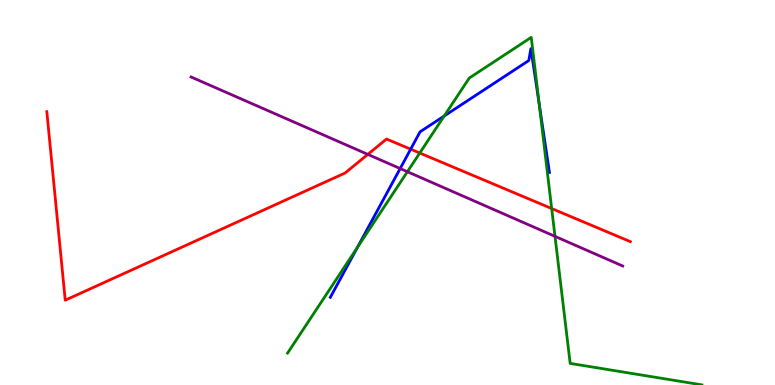[{'lines': ['blue', 'red'], 'intersections': [{'x': 5.3, 'y': 6.13}]}, {'lines': ['green', 'red'], 'intersections': [{'x': 5.42, 'y': 6.03}, {'x': 7.12, 'y': 4.58}]}, {'lines': ['purple', 'red'], 'intersections': [{'x': 4.75, 'y': 5.99}]}, {'lines': ['blue', 'green'], 'intersections': [{'x': 4.61, 'y': 3.58}, {'x': 5.73, 'y': 6.99}, {'x': 6.96, 'y': 7.29}]}, {'lines': ['blue', 'purple'], 'intersections': [{'x': 5.16, 'y': 5.62}]}, {'lines': ['green', 'purple'], 'intersections': [{'x': 5.26, 'y': 5.54}, {'x': 7.16, 'y': 3.86}]}]